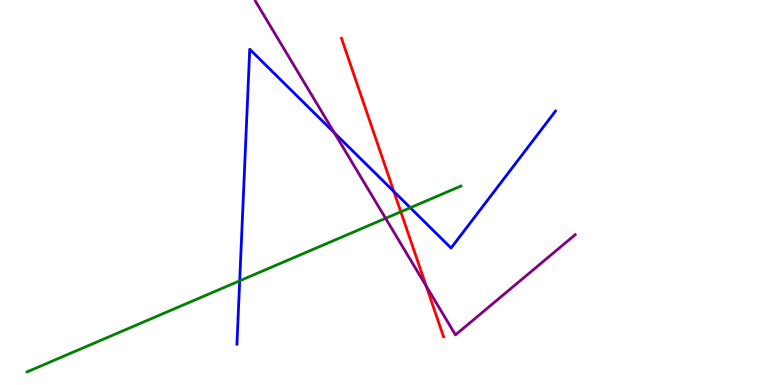[{'lines': ['blue', 'red'], 'intersections': [{'x': 5.08, 'y': 5.02}]}, {'lines': ['green', 'red'], 'intersections': [{'x': 5.17, 'y': 4.5}]}, {'lines': ['purple', 'red'], 'intersections': [{'x': 5.5, 'y': 2.57}]}, {'lines': ['blue', 'green'], 'intersections': [{'x': 3.09, 'y': 2.71}, {'x': 5.29, 'y': 4.6}]}, {'lines': ['blue', 'purple'], 'intersections': [{'x': 4.31, 'y': 6.55}]}, {'lines': ['green', 'purple'], 'intersections': [{'x': 4.98, 'y': 4.33}]}]